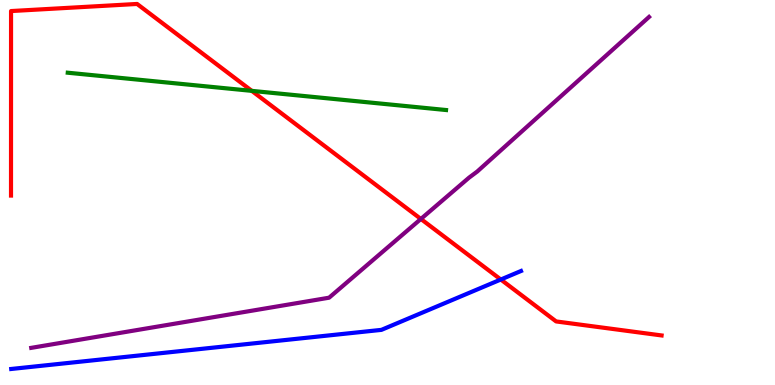[{'lines': ['blue', 'red'], 'intersections': [{'x': 6.46, 'y': 2.74}]}, {'lines': ['green', 'red'], 'intersections': [{'x': 3.25, 'y': 7.64}]}, {'lines': ['purple', 'red'], 'intersections': [{'x': 5.43, 'y': 4.31}]}, {'lines': ['blue', 'green'], 'intersections': []}, {'lines': ['blue', 'purple'], 'intersections': []}, {'lines': ['green', 'purple'], 'intersections': []}]